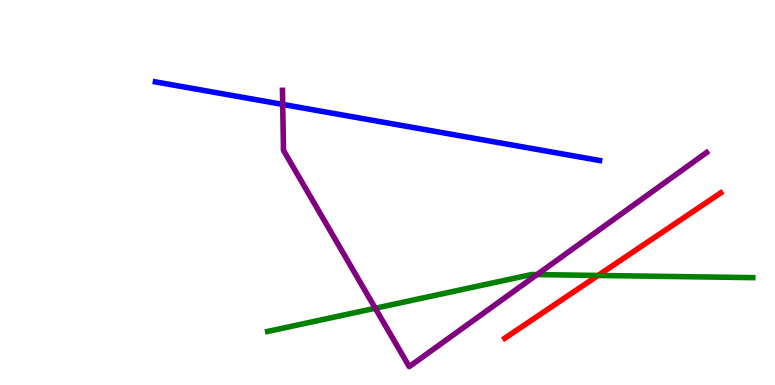[{'lines': ['blue', 'red'], 'intersections': []}, {'lines': ['green', 'red'], 'intersections': [{'x': 7.72, 'y': 2.85}]}, {'lines': ['purple', 'red'], 'intersections': []}, {'lines': ['blue', 'green'], 'intersections': []}, {'lines': ['blue', 'purple'], 'intersections': [{'x': 3.65, 'y': 7.29}]}, {'lines': ['green', 'purple'], 'intersections': [{'x': 4.84, 'y': 1.99}, {'x': 6.93, 'y': 2.87}]}]